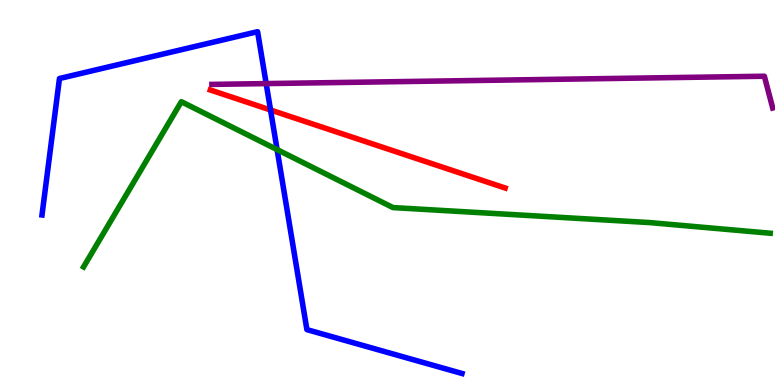[{'lines': ['blue', 'red'], 'intersections': [{'x': 3.49, 'y': 7.14}]}, {'lines': ['green', 'red'], 'intersections': []}, {'lines': ['purple', 'red'], 'intersections': []}, {'lines': ['blue', 'green'], 'intersections': [{'x': 3.58, 'y': 6.11}]}, {'lines': ['blue', 'purple'], 'intersections': [{'x': 3.43, 'y': 7.83}]}, {'lines': ['green', 'purple'], 'intersections': []}]